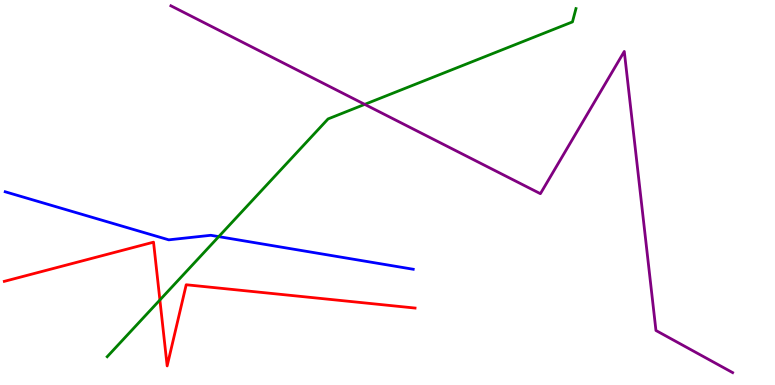[{'lines': ['blue', 'red'], 'intersections': []}, {'lines': ['green', 'red'], 'intersections': [{'x': 2.06, 'y': 2.21}]}, {'lines': ['purple', 'red'], 'intersections': []}, {'lines': ['blue', 'green'], 'intersections': [{'x': 2.82, 'y': 3.85}]}, {'lines': ['blue', 'purple'], 'intersections': []}, {'lines': ['green', 'purple'], 'intersections': [{'x': 4.71, 'y': 7.29}]}]